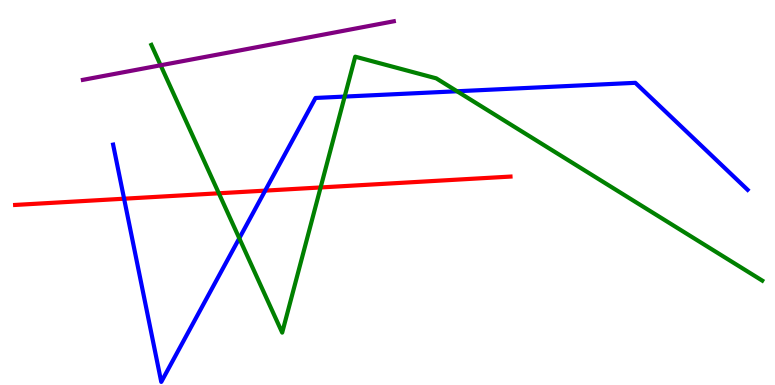[{'lines': ['blue', 'red'], 'intersections': [{'x': 1.6, 'y': 4.84}, {'x': 3.42, 'y': 5.05}]}, {'lines': ['green', 'red'], 'intersections': [{'x': 2.82, 'y': 4.98}, {'x': 4.14, 'y': 5.13}]}, {'lines': ['purple', 'red'], 'intersections': []}, {'lines': ['blue', 'green'], 'intersections': [{'x': 3.09, 'y': 3.81}, {'x': 4.45, 'y': 7.49}, {'x': 5.9, 'y': 7.63}]}, {'lines': ['blue', 'purple'], 'intersections': []}, {'lines': ['green', 'purple'], 'intersections': [{'x': 2.07, 'y': 8.3}]}]